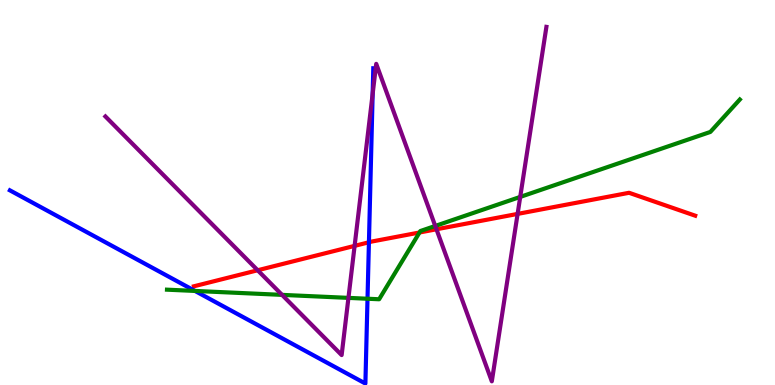[{'lines': ['blue', 'red'], 'intersections': [{'x': 4.76, 'y': 3.71}]}, {'lines': ['green', 'red'], 'intersections': [{'x': 5.41, 'y': 3.96}]}, {'lines': ['purple', 'red'], 'intersections': [{'x': 3.32, 'y': 2.98}, {'x': 4.58, 'y': 3.61}, {'x': 5.63, 'y': 4.04}, {'x': 6.68, 'y': 4.44}]}, {'lines': ['blue', 'green'], 'intersections': [{'x': 2.52, 'y': 2.44}, {'x': 4.74, 'y': 2.24}]}, {'lines': ['blue', 'purple'], 'intersections': [{'x': 4.81, 'y': 7.56}]}, {'lines': ['green', 'purple'], 'intersections': [{'x': 3.64, 'y': 2.34}, {'x': 4.5, 'y': 2.26}, {'x': 5.62, 'y': 4.13}, {'x': 6.71, 'y': 4.89}]}]